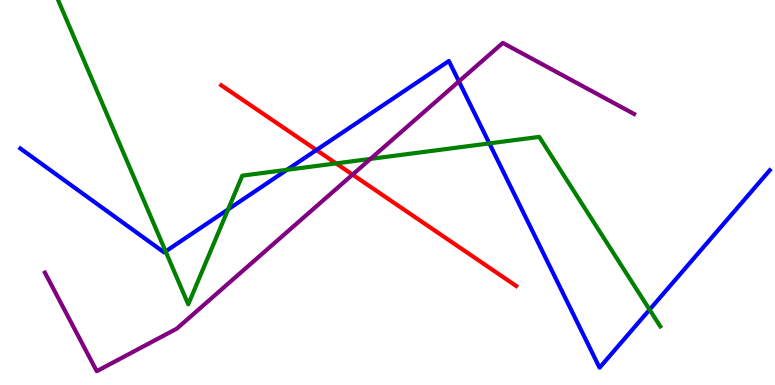[{'lines': ['blue', 'red'], 'intersections': [{'x': 4.08, 'y': 6.1}]}, {'lines': ['green', 'red'], 'intersections': [{'x': 4.34, 'y': 5.76}]}, {'lines': ['purple', 'red'], 'intersections': [{'x': 4.55, 'y': 5.46}]}, {'lines': ['blue', 'green'], 'intersections': [{'x': 2.14, 'y': 3.47}, {'x': 2.94, 'y': 4.56}, {'x': 3.7, 'y': 5.59}, {'x': 6.31, 'y': 6.28}, {'x': 8.38, 'y': 1.96}]}, {'lines': ['blue', 'purple'], 'intersections': [{'x': 5.92, 'y': 7.89}]}, {'lines': ['green', 'purple'], 'intersections': [{'x': 4.78, 'y': 5.87}]}]